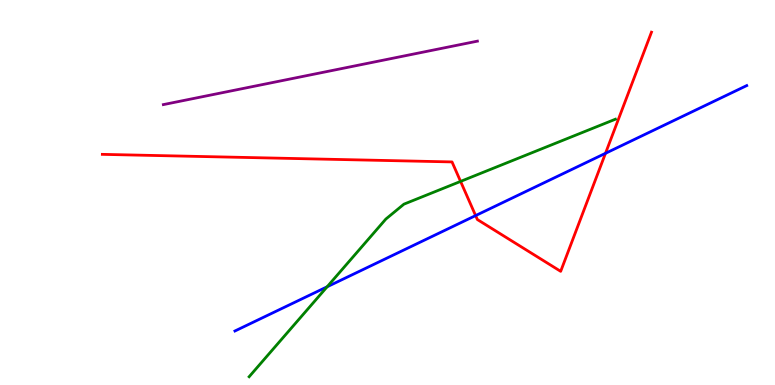[{'lines': ['blue', 'red'], 'intersections': [{'x': 6.14, 'y': 4.4}, {'x': 7.81, 'y': 6.02}]}, {'lines': ['green', 'red'], 'intersections': [{'x': 5.94, 'y': 5.29}]}, {'lines': ['purple', 'red'], 'intersections': []}, {'lines': ['blue', 'green'], 'intersections': [{'x': 4.22, 'y': 2.55}]}, {'lines': ['blue', 'purple'], 'intersections': []}, {'lines': ['green', 'purple'], 'intersections': []}]